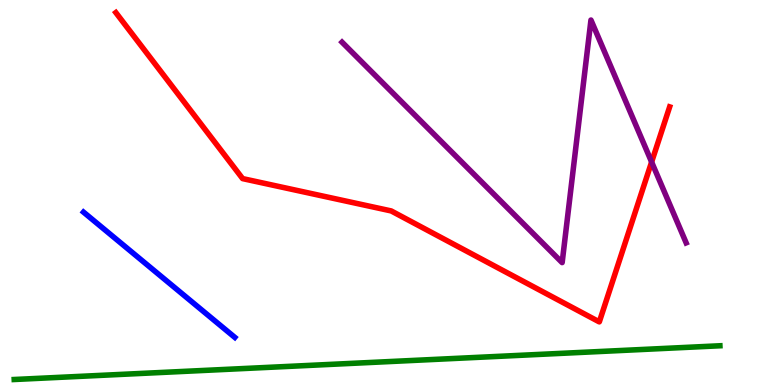[{'lines': ['blue', 'red'], 'intersections': []}, {'lines': ['green', 'red'], 'intersections': []}, {'lines': ['purple', 'red'], 'intersections': [{'x': 8.41, 'y': 5.79}]}, {'lines': ['blue', 'green'], 'intersections': []}, {'lines': ['blue', 'purple'], 'intersections': []}, {'lines': ['green', 'purple'], 'intersections': []}]